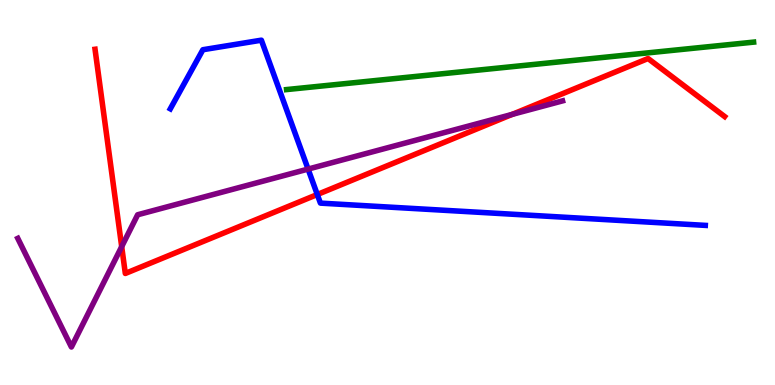[{'lines': ['blue', 'red'], 'intersections': [{'x': 4.09, 'y': 4.95}]}, {'lines': ['green', 'red'], 'intersections': []}, {'lines': ['purple', 'red'], 'intersections': [{'x': 1.57, 'y': 3.59}, {'x': 6.61, 'y': 7.03}]}, {'lines': ['blue', 'green'], 'intersections': []}, {'lines': ['blue', 'purple'], 'intersections': [{'x': 3.98, 'y': 5.61}]}, {'lines': ['green', 'purple'], 'intersections': []}]